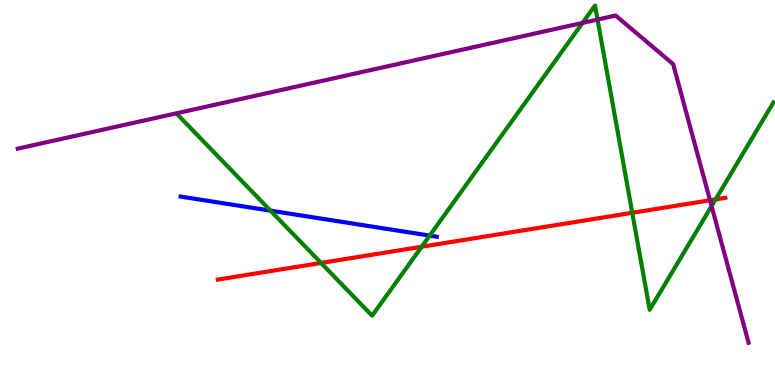[{'lines': ['blue', 'red'], 'intersections': []}, {'lines': ['green', 'red'], 'intersections': [{'x': 4.14, 'y': 3.17}, {'x': 5.44, 'y': 3.59}, {'x': 8.16, 'y': 4.47}, {'x': 9.23, 'y': 4.82}]}, {'lines': ['purple', 'red'], 'intersections': [{'x': 9.16, 'y': 4.8}]}, {'lines': ['blue', 'green'], 'intersections': [{'x': 3.49, 'y': 4.53}, {'x': 5.54, 'y': 3.88}]}, {'lines': ['blue', 'purple'], 'intersections': []}, {'lines': ['green', 'purple'], 'intersections': [{'x': 7.52, 'y': 9.41}, {'x': 7.71, 'y': 9.49}, {'x': 9.18, 'y': 4.65}]}]